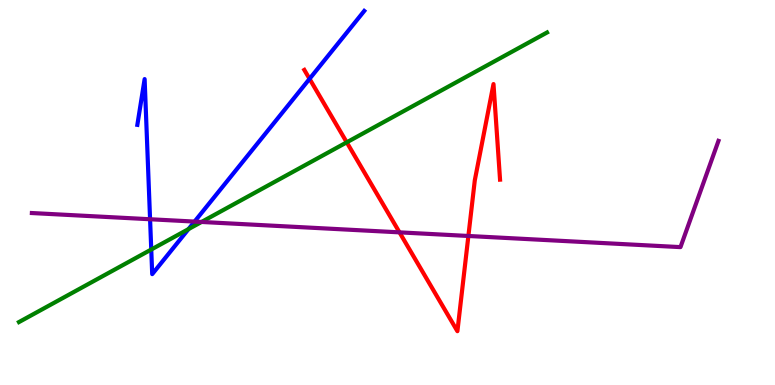[{'lines': ['blue', 'red'], 'intersections': [{'x': 3.99, 'y': 7.95}]}, {'lines': ['green', 'red'], 'intersections': [{'x': 4.47, 'y': 6.3}]}, {'lines': ['purple', 'red'], 'intersections': [{'x': 5.15, 'y': 3.96}, {'x': 6.04, 'y': 3.87}]}, {'lines': ['blue', 'green'], 'intersections': [{'x': 1.95, 'y': 3.52}, {'x': 2.43, 'y': 4.05}]}, {'lines': ['blue', 'purple'], 'intersections': [{'x': 1.94, 'y': 4.31}, {'x': 2.51, 'y': 4.24}]}, {'lines': ['green', 'purple'], 'intersections': [{'x': 2.6, 'y': 4.23}]}]